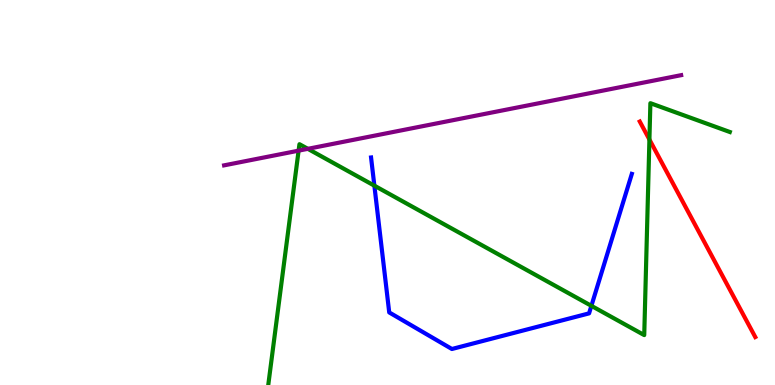[{'lines': ['blue', 'red'], 'intersections': []}, {'lines': ['green', 'red'], 'intersections': [{'x': 8.38, 'y': 6.38}]}, {'lines': ['purple', 'red'], 'intersections': []}, {'lines': ['blue', 'green'], 'intersections': [{'x': 4.83, 'y': 5.18}, {'x': 7.63, 'y': 2.06}]}, {'lines': ['blue', 'purple'], 'intersections': []}, {'lines': ['green', 'purple'], 'intersections': [{'x': 3.85, 'y': 6.09}, {'x': 3.97, 'y': 6.13}]}]